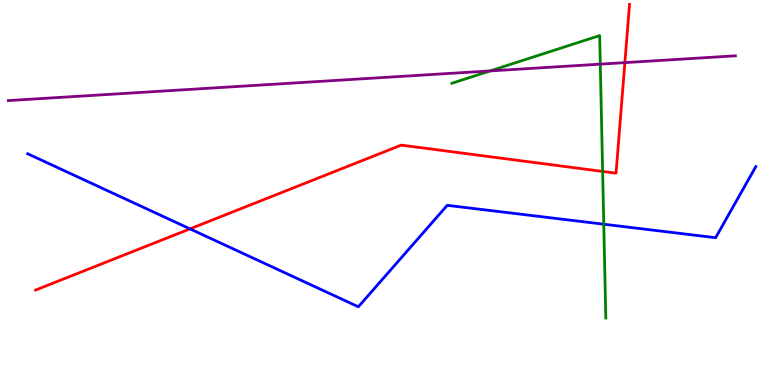[{'lines': ['blue', 'red'], 'intersections': [{'x': 2.45, 'y': 4.06}]}, {'lines': ['green', 'red'], 'intersections': [{'x': 7.78, 'y': 5.55}]}, {'lines': ['purple', 'red'], 'intersections': [{'x': 8.06, 'y': 8.37}]}, {'lines': ['blue', 'green'], 'intersections': [{'x': 7.79, 'y': 4.18}]}, {'lines': ['blue', 'purple'], 'intersections': []}, {'lines': ['green', 'purple'], 'intersections': [{'x': 6.32, 'y': 8.16}, {'x': 7.75, 'y': 8.33}]}]